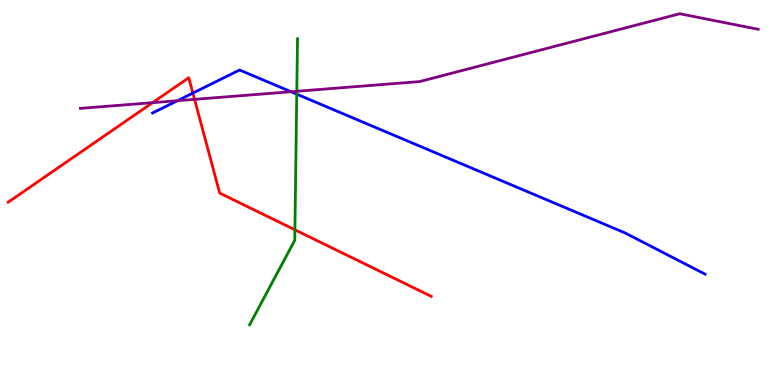[{'lines': ['blue', 'red'], 'intersections': [{'x': 2.49, 'y': 7.58}]}, {'lines': ['green', 'red'], 'intersections': [{'x': 3.81, 'y': 4.03}]}, {'lines': ['purple', 'red'], 'intersections': [{'x': 1.97, 'y': 7.33}, {'x': 2.51, 'y': 7.42}]}, {'lines': ['blue', 'green'], 'intersections': [{'x': 3.83, 'y': 7.55}]}, {'lines': ['blue', 'purple'], 'intersections': [{'x': 2.29, 'y': 7.38}, {'x': 3.75, 'y': 7.62}]}, {'lines': ['green', 'purple'], 'intersections': [{'x': 3.83, 'y': 7.63}]}]